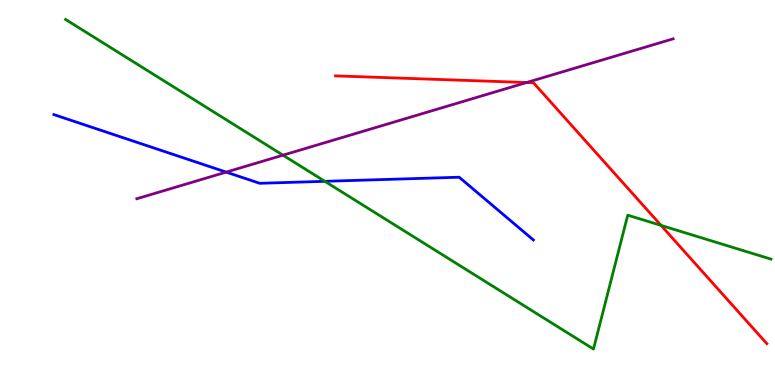[{'lines': ['blue', 'red'], 'intersections': []}, {'lines': ['green', 'red'], 'intersections': [{'x': 8.53, 'y': 4.15}]}, {'lines': ['purple', 'red'], 'intersections': [{'x': 6.8, 'y': 7.86}]}, {'lines': ['blue', 'green'], 'intersections': [{'x': 4.19, 'y': 5.29}]}, {'lines': ['blue', 'purple'], 'intersections': [{'x': 2.92, 'y': 5.53}]}, {'lines': ['green', 'purple'], 'intersections': [{'x': 3.65, 'y': 5.97}]}]